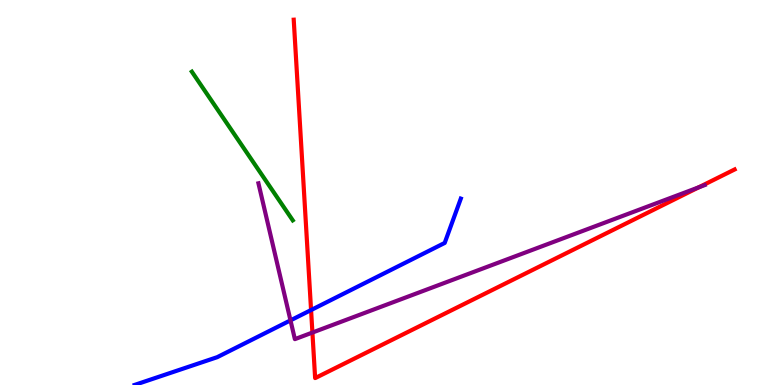[{'lines': ['blue', 'red'], 'intersections': [{'x': 4.01, 'y': 1.95}]}, {'lines': ['green', 'red'], 'intersections': []}, {'lines': ['purple', 'red'], 'intersections': [{'x': 4.03, 'y': 1.36}, {'x': 9.01, 'y': 5.13}]}, {'lines': ['blue', 'green'], 'intersections': []}, {'lines': ['blue', 'purple'], 'intersections': [{'x': 3.75, 'y': 1.68}]}, {'lines': ['green', 'purple'], 'intersections': []}]